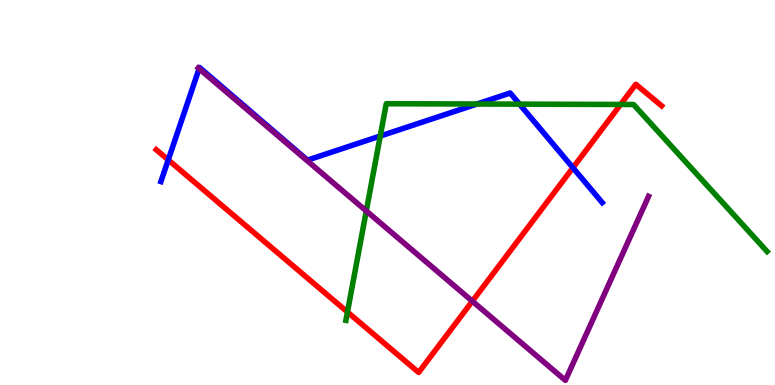[{'lines': ['blue', 'red'], 'intersections': [{'x': 2.17, 'y': 5.85}, {'x': 7.39, 'y': 5.64}]}, {'lines': ['green', 'red'], 'intersections': [{'x': 4.48, 'y': 1.9}, {'x': 8.01, 'y': 7.29}]}, {'lines': ['purple', 'red'], 'intersections': [{'x': 6.09, 'y': 2.18}]}, {'lines': ['blue', 'green'], 'intersections': [{'x': 4.91, 'y': 6.47}, {'x': 6.15, 'y': 7.3}, {'x': 6.7, 'y': 7.29}]}, {'lines': ['blue', 'purple'], 'intersections': [{'x': 2.57, 'y': 8.22}]}, {'lines': ['green', 'purple'], 'intersections': [{'x': 4.73, 'y': 4.52}]}]